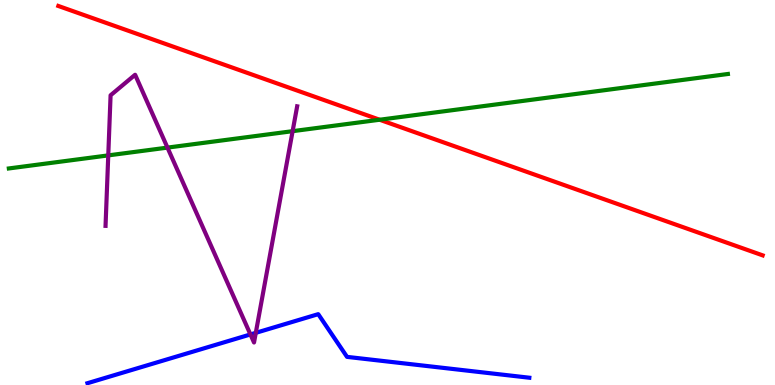[{'lines': ['blue', 'red'], 'intersections': []}, {'lines': ['green', 'red'], 'intersections': [{'x': 4.9, 'y': 6.89}]}, {'lines': ['purple', 'red'], 'intersections': []}, {'lines': ['blue', 'green'], 'intersections': []}, {'lines': ['blue', 'purple'], 'intersections': [{'x': 3.23, 'y': 1.31}, {'x': 3.3, 'y': 1.35}]}, {'lines': ['green', 'purple'], 'intersections': [{'x': 1.4, 'y': 5.96}, {'x': 2.16, 'y': 6.17}, {'x': 3.78, 'y': 6.59}]}]